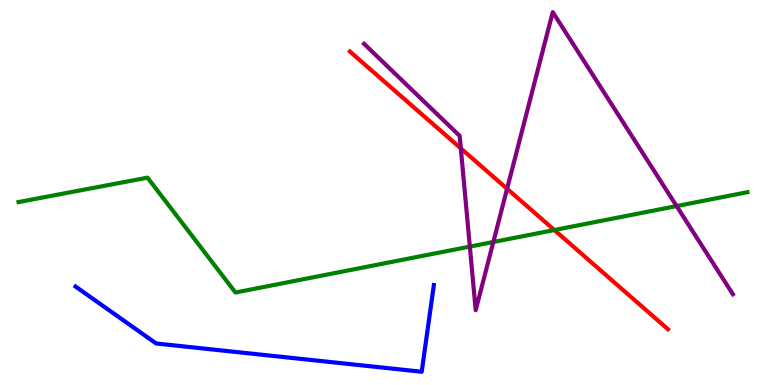[{'lines': ['blue', 'red'], 'intersections': []}, {'lines': ['green', 'red'], 'intersections': [{'x': 7.15, 'y': 4.03}]}, {'lines': ['purple', 'red'], 'intersections': [{'x': 5.95, 'y': 6.15}, {'x': 6.54, 'y': 5.1}]}, {'lines': ['blue', 'green'], 'intersections': []}, {'lines': ['blue', 'purple'], 'intersections': []}, {'lines': ['green', 'purple'], 'intersections': [{'x': 6.06, 'y': 3.6}, {'x': 6.37, 'y': 3.71}, {'x': 8.73, 'y': 4.65}]}]